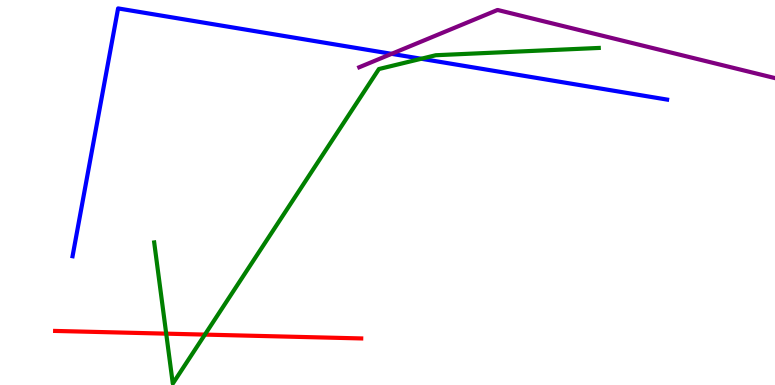[{'lines': ['blue', 'red'], 'intersections': []}, {'lines': ['green', 'red'], 'intersections': [{'x': 2.14, 'y': 1.33}, {'x': 2.64, 'y': 1.31}]}, {'lines': ['purple', 'red'], 'intersections': []}, {'lines': ['blue', 'green'], 'intersections': [{'x': 5.44, 'y': 8.47}]}, {'lines': ['blue', 'purple'], 'intersections': [{'x': 5.05, 'y': 8.6}]}, {'lines': ['green', 'purple'], 'intersections': []}]